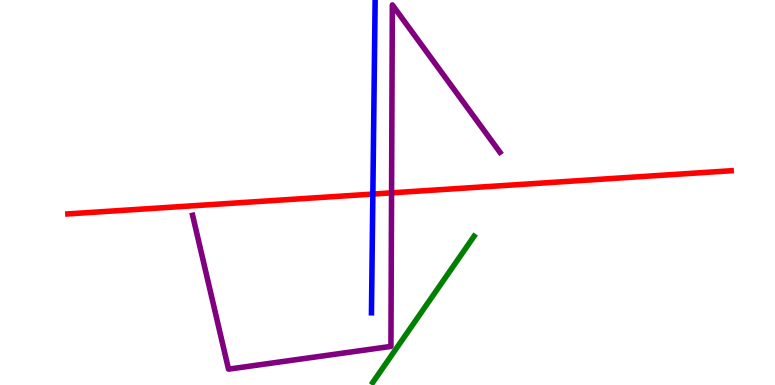[{'lines': ['blue', 'red'], 'intersections': [{'x': 4.81, 'y': 4.96}]}, {'lines': ['green', 'red'], 'intersections': []}, {'lines': ['purple', 'red'], 'intersections': [{'x': 5.05, 'y': 4.99}]}, {'lines': ['blue', 'green'], 'intersections': []}, {'lines': ['blue', 'purple'], 'intersections': []}, {'lines': ['green', 'purple'], 'intersections': []}]